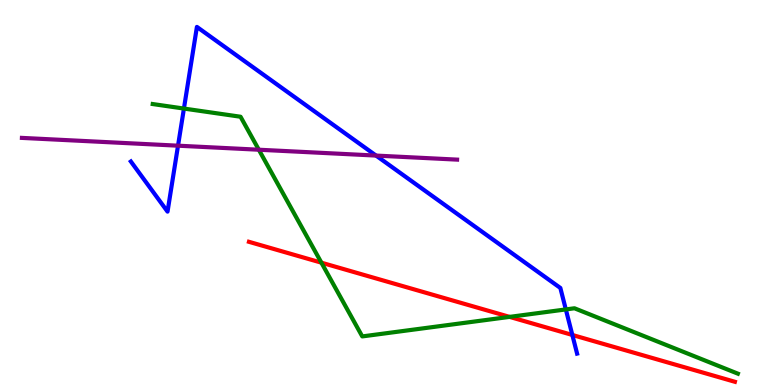[{'lines': ['blue', 'red'], 'intersections': [{'x': 7.39, 'y': 1.3}]}, {'lines': ['green', 'red'], 'intersections': [{'x': 4.15, 'y': 3.18}, {'x': 6.58, 'y': 1.77}]}, {'lines': ['purple', 'red'], 'intersections': []}, {'lines': ['blue', 'green'], 'intersections': [{'x': 2.37, 'y': 7.18}, {'x': 7.3, 'y': 1.96}]}, {'lines': ['blue', 'purple'], 'intersections': [{'x': 2.3, 'y': 6.22}, {'x': 4.85, 'y': 5.96}]}, {'lines': ['green', 'purple'], 'intersections': [{'x': 3.34, 'y': 6.11}]}]